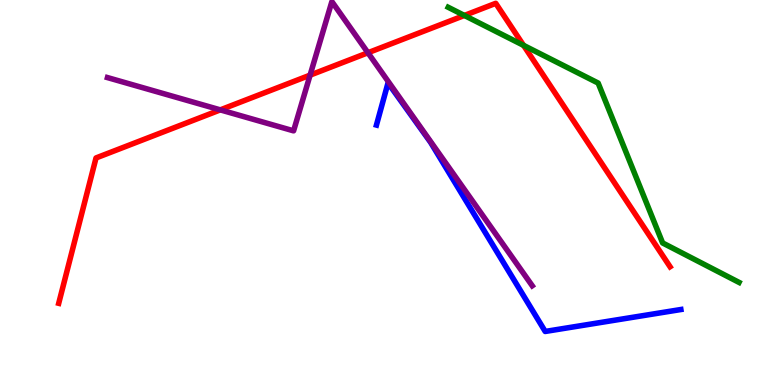[{'lines': ['blue', 'red'], 'intersections': []}, {'lines': ['green', 'red'], 'intersections': [{'x': 5.99, 'y': 9.6}, {'x': 6.76, 'y': 8.82}]}, {'lines': ['purple', 'red'], 'intersections': [{'x': 2.84, 'y': 7.15}, {'x': 4.0, 'y': 8.05}, {'x': 4.75, 'y': 8.63}]}, {'lines': ['blue', 'green'], 'intersections': []}, {'lines': ['blue', 'purple'], 'intersections': []}, {'lines': ['green', 'purple'], 'intersections': []}]